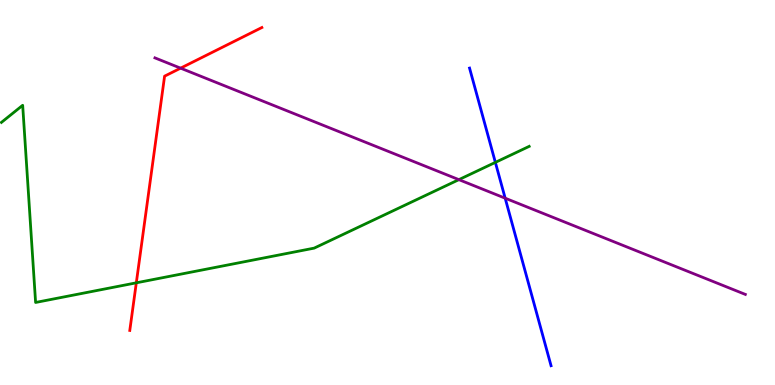[{'lines': ['blue', 'red'], 'intersections': []}, {'lines': ['green', 'red'], 'intersections': [{'x': 1.76, 'y': 2.65}]}, {'lines': ['purple', 'red'], 'intersections': [{'x': 2.33, 'y': 8.23}]}, {'lines': ['blue', 'green'], 'intersections': [{'x': 6.39, 'y': 5.78}]}, {'lines': ['blue', 'purple'], 'intersections': [{'x': 6.52, 'y': 4.85}]}, {'lines': ['green', 'purple'], 'intersections': [{'x': 5.92, 'y': 5.33}]}]